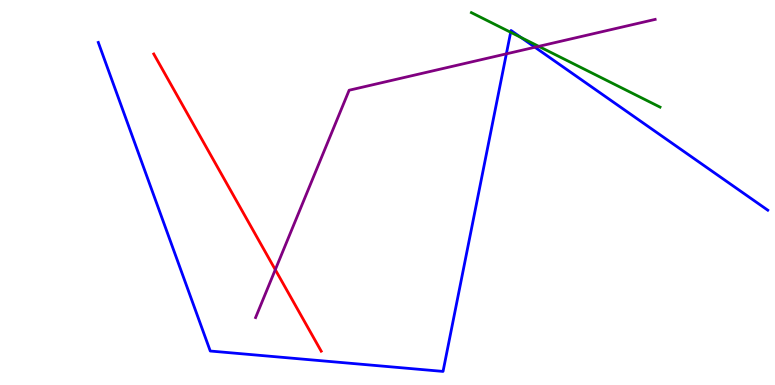[{'lines': ['blue', 'red'], 'intersections': []}, {'lines': ['green', 'red'], 'intersections': []}, {'lines': ['purple', 'red'], 'intersections': [{'x': 3.55, 'y': 2.99}]}, {'lines': ['blue', 'green'], 'intersections': [{'x': 6.59, 'y': 9.16}, {'x': 6.72, 'y': 9.03}]}, {'lines': ['blue', 'purple'], 'intersections': [{'x': 6.53, 'y': 8.6}, {'x': 6.9, 'y': 8.77}]}, {'lines': ['green', 'purple'], 'intersections': [{'x': 6.95, 'y': 8.8}]}]